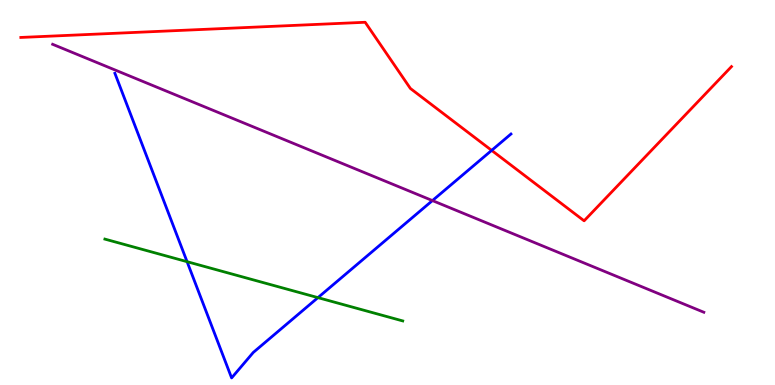[{'lines': ['blue', 'red'], 'intersections': [{'x': 6.34, 'y': 6.09}]}, {'lines': ['green', 'red'], 'intersections': []}, {'lines': ['purple', 'red'], 'intersections': []}, {'lines': ['blue', 'green'], 'intersections': [{'x': 2.41, 'y': 3.2}, {'x': 4.1, 'y': 2.27}]}, {'lines': ['blue', 'purple'], 'intersections': [{'x': 5.58, 'y': 4.79}]}, {'lines': ['green', 'purple'], 'intersections': []}]